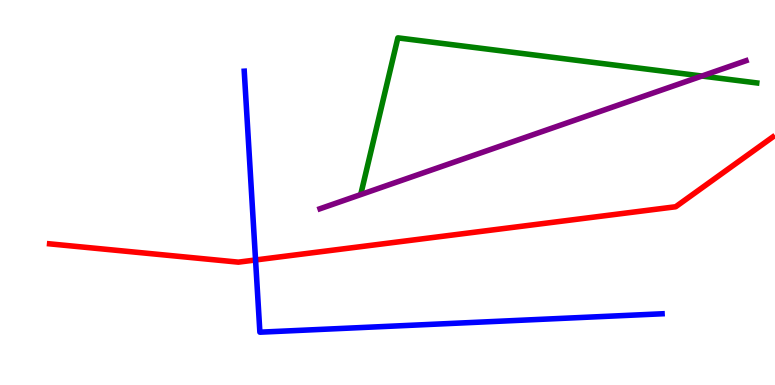[{'lines': ['blue', 'red'], 'intersections': [{'x': 3.3, 'y': 3.25}]}, {'lines': ['green', 'red'], 'intersections': []}, {'lines': ['purple', 'red'], 'intersections': []}, {'lines': ['blue', 'green'], 'intersections': []}, {'lines': ['blue', 'purple'], 'intersections': []}, {'lines': ['green', 'purple'], 'intersections': [{'x': 9.06, 'y': 8.03}]}]